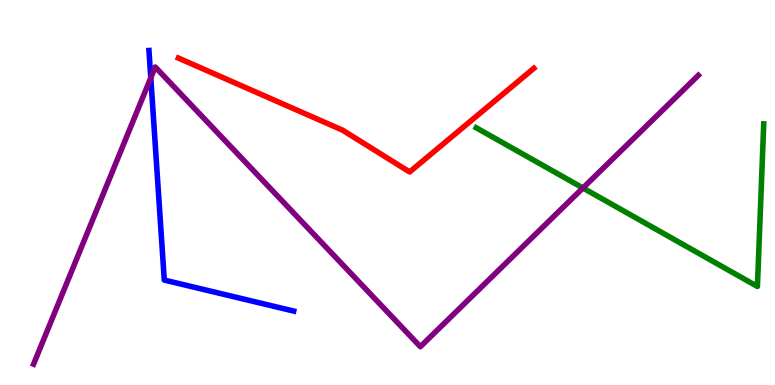[{'lines': ['blue', 'red'], 'intersections': []}, {'lines': ['green', 'red'], 'intersections': []}, {'lines': ['purple', 'red'], 'intersections': []}, {'lines': ['blue', 'green'], 'intersections': []}, {'lines': ['blue', 'purple'], 'intersections': [{'x': 1.95, 'y': 7.98}]}, {'lines': ['green', 'purple'], 'intersections': [{'x': 7.52, 'y': 5.12}]}]